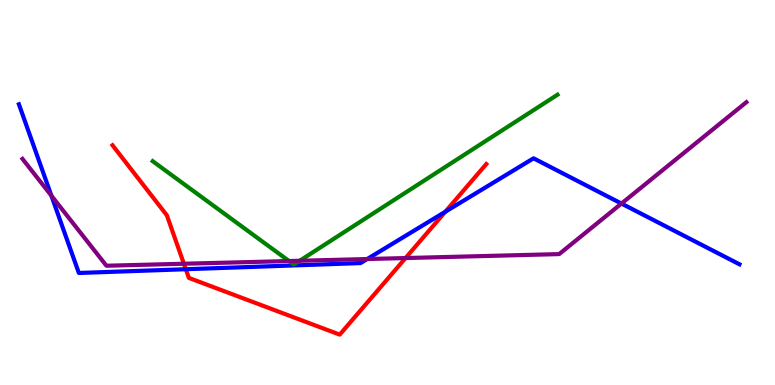[{'lines': ['blue', 'red'], 'intersections': [{'x': 2.4, 'y': 3.01}, {'x': 5.75, 'y': 4.5}]}, {'lines': ['green', 'red'], 'intersections': []}, {'lines': ['purple', 'red'], 'intersections': [{'x': 2.37, 'y': 3.15}, {'x': 5.23, 'y': 3.3}]}, {'lines': ['blue', 'green'], 'intersections': []}, {'lines': ['blue', 'purple'], 'intersections': [{'x': 0.663, 'y': 4.92}, {'x': 4.74, 'y': 3.27}, {'x': 8.02, 'y': 4.71}]}, {'lines': ['green', 'purple'], 'intersections': [{'x': 3.73, 'y': 3.22}, {'x': 3.87, 'y': 3.23}]}]